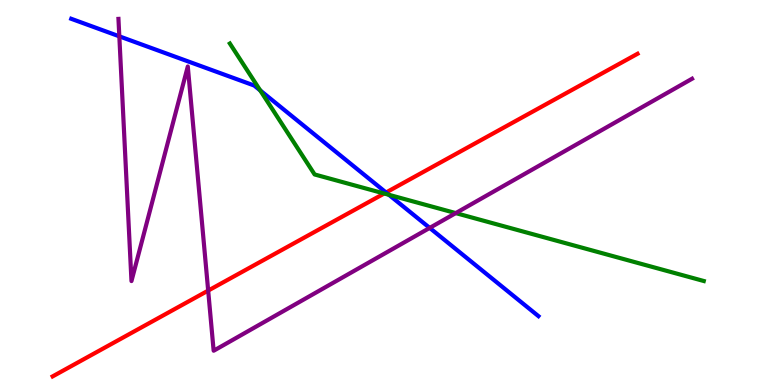[{'lines': ['blue', 'red'], 'intersections': [{'x': 4.98, 'y': 5.0}]}, {'lines': ['green', 'red'], 'intersections': [{'x': 4.96, 'y': 4.97}]}, {'lines': ['purple', 'red'], 'intersections': [{'x': 2.69, 'y': 2.45}]}, {'lines': ['blue', 'green'], 'intersections': [{'x': 3.36, 'y': 7.65}, {'x': 5.02, 'y': 4.94}]}, {'lines': ['blue', 'purple'], 'intersections': [{'x': 1.54, 'y': 9.06}, {'x': 5.54, 'y': 4.08}]}, {'lines': ['green', 'purple'], 'intersections': [{'x': 5.88, 'y': 4.46}]}]